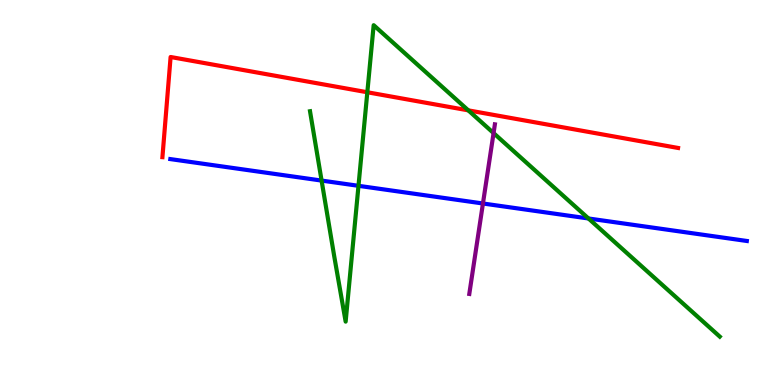[{'lines': ['blue', 'red'], 'intersections': []}, {'lines': ['green', 'red'], 'intersections': [{'x': 4.74, 'y': 7.6}, {'x': 6.04, 'y': 7.13}]}, {'lines': ['purple', 'red'], 'intersections': []}, {'lines': ['blue', 'green'], 'intersections': [{'x': 4.15, 'y': 5.31}, {'x': 4.63, 'y': 5.17}, {'x': 7.59, 'y': 4.33}]}, {'lines': ['blue', 'purple'], 'intersections': [{'x': 6.23, 'y': 4.71}]}, {'lines': ['green', 'purple'], 'intersections': [{'x': 6.37, 'y': 6.54}]}]